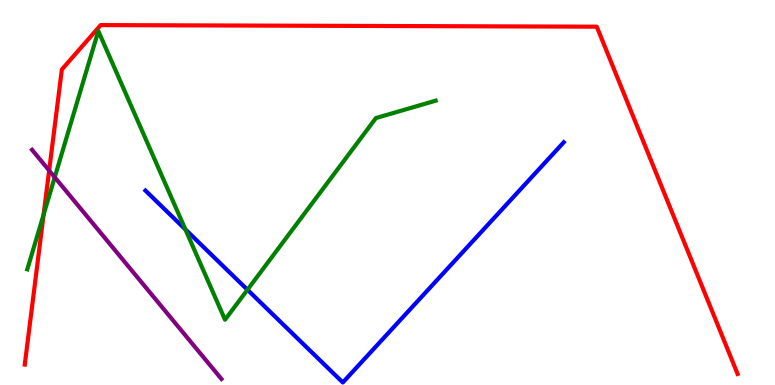[{'lines': ['blue', 'red'], 'intersections': []}, {'lines': ['green', 'red'], 'intersections': [{'x': 0.563, 'y': 4.43}]}, {'lines': ['purple', 'red'], 'intersections': [{'x': 0.634, 'y': 5.57}]}, {'lines': ['blue', 'green'], 'intersections': [{'x': 2.39, 'y': 4.04}, {'x': 3.19, 'y': 2.47}]}, {'lines': ['blue', 'purple'], 'intersections': []}, {'lines': ['green', 'purple'], 'intersections': [{'x': 0.706, 'y': 5.4}]}]